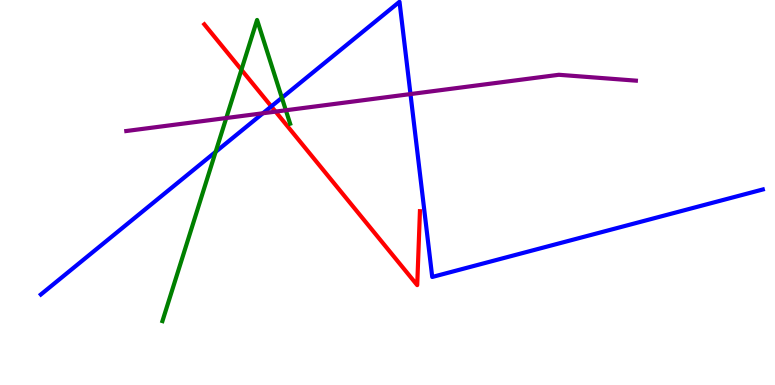[{'lines': ['blue', 'red'], 'intersections': [{'x': 3.5, 'y': 7.24}]}, {'lines': ['green', 'red'], 'intersections': [{'x': 3.12, 'y': 8.19}]}, {'lines': ['purple', 'red'], 'intersections': [{'x': 3.56, 'y': 7.1}]}, {'lines': ['blue', 'green'], 'intersections': [{'x': 2.78, 'y': 6.06}, {'x': 3.64, 'y': 7.46}]}, {'lines': ['blue', 'purple'], 'intersections': [{'x': 3.39, 'y': 7.06}, {'x': 5.3, 'y': 7.56}]}, {'lines': ['green', 'purple'], 'intersections': [{'x': 2.92, 'y': 6.93}, {'x': 3.69, 'y': 7.14}]}]